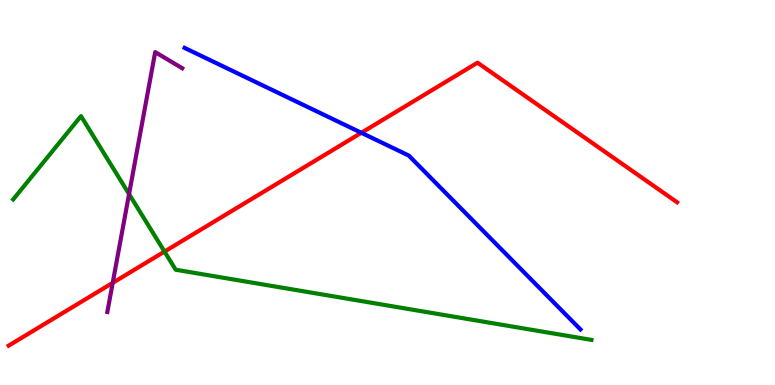[{'lines': ['blue', 'red'], 'intersections': [{'x': 4.66, 'y': 6.55}]}, {'lines': ['green', 'red'], 'intersections': [{'x': 2.12, 'y': 3.47}]}, {'lines': ['purple', 'red'], 'intersections': [{'x': 1.45, 'y': 2.65}]}, {'lines': ['blue', 'green'], 'intersections': []}, {'lines': ['blue', 'purple'], 'intersections': []}, {'lines': ['green', 'purple'], 'intersections': [{'x': 1.67, 'y': 4.96}]}]